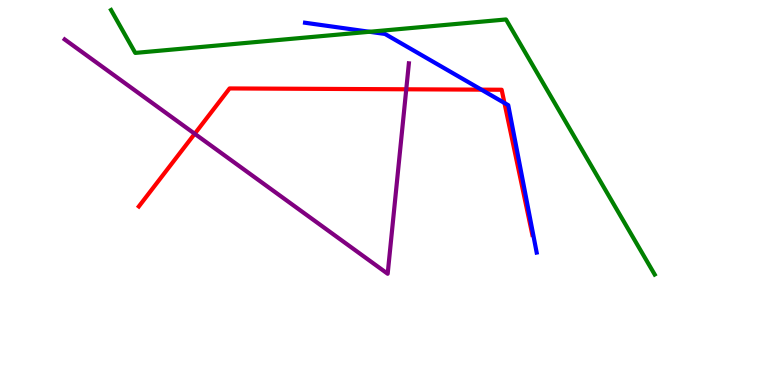[{'lines': ['blue', 'red'], 'intersections': [{'x': 6.21, 'y': 7.67}, {'x': 6.51, 'y': 7.33}]}, {'lines': ['green', 'red'], 'intersections': []}, {'lines': ['purple', 'red'], 'intersections': [{'x': 2.51, 'y': 6.53}, {'x': 5.24, 'y': 7.68}]}, {'lines': ['blue', 'green'], 'intersections': [{'x': 4.77, 'y': 9.17}]}, {'lines': ['blue', 'purple'], 'intersections': []}, {'lines': ['green', 'purple'], 'intersections': []}]